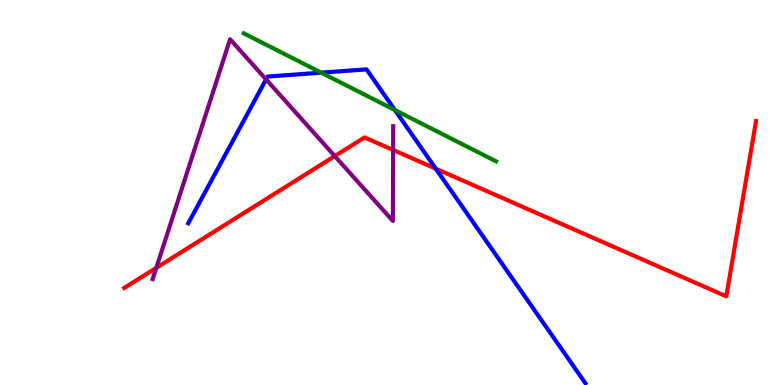[{'lines': ['blue', 'red'], 'intersections': [{'x': 5.62, 'y': 5.62}]}, {'lines': ['green', 'red'], 'intersections': []}, {'lines': ['purple', 'red'], 'intersections': [{'x': 2.02, 'y': 3.04}, {'x': 4.32, 'y': 5.95}, {'x': 5.07, 'y': 6.11}]}, {'lines': ['blue', 'green'], 'intersections': [{'x': 4.15, 'y': 8.11}, {'x': 5.1, 'y': 7.14}]}, {'lines': ['blue', 'purple'], 'intersections': [{'x': 3.43, 'y': 7.94}]}, {'lines': ['green', 'purple'], 'intersections': []}]